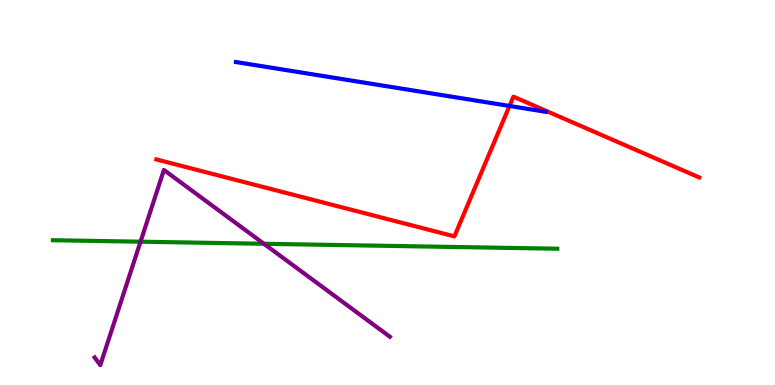[{'lines': ['blue', 'red'], 'intersections': [{'x': 6.57, 'y': 7.25}]}, {'lines': ['green', 'red'], 'intersections': []}, {'lines': ['purple', 'red'], 'intersections': []}, {'lines': ['blue', 'green'], 'intersections': []}, {'lines': ['blue', 'purple'], 'intersections': []}, {'lines': ['green', 'purple'], 'intersections': [{'x': 1.81, 'y': 3.72}, {'x': 3.41, 'y': 3.67}]}]